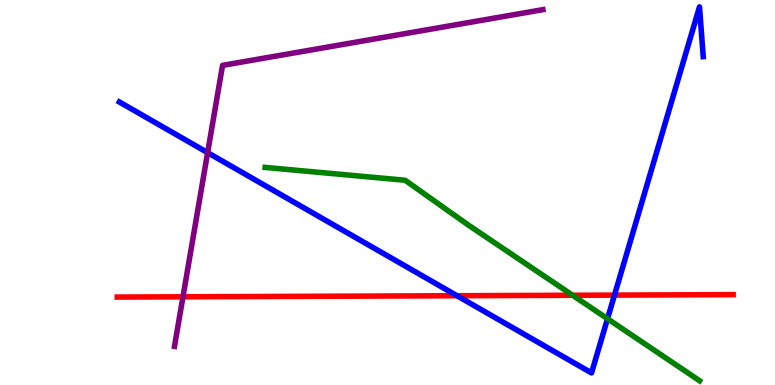[{'lines': ['blue', 'red'], 'intersections': [{'x': 5.9, 'y': 2.32}, {'x': 7.93, 'y': 2.33}]}, {'lines': ['green', 'red'], 'intersections': [{'x': 7.39, 'y': 2.33}]}, {'lines': ['purple', 'red'], 'intersections': [{'x': 2.36, 'y': 2.29}]}, {'lines': ['blue', 'green'], 'intersections': [{'x': 7.84, 'y': 1.72}]}, {'lines': ['blue', 'purple'], 'intersections': [{'x': 2.68, 'y': 6.04}]}, {'lines': ['green', 'purple'], 'intersections': []}]